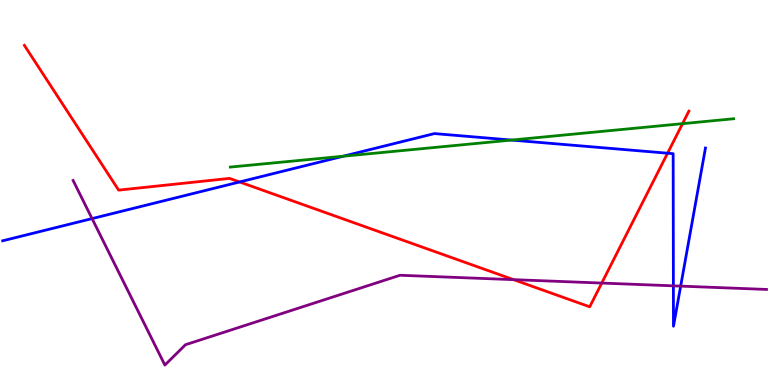[{'lines': ['blue', 'red'], 'intersections': [{'x': 3.09, 'y': 5.27}, {'x': 8.61, 'y': 6.02}]}, {'lines': ['green', 'red'], 'intersections': [{'x': 8.81, 'y': 6.79}]}, {'lines': ['purple', 'red'], 'intersections': [{'x': 6.63, 'y': 2.74}, {'x': 7.76, 'y': 2.65}]}, {'lines': ['blue', 'green'], 'intersections': [{'x': 4.43, 'y': 5.94}, {'x': 6.6, 'y': 6.36}]}, {'lines': ['blue', 'purple'], 'intersections': [{'x': 1.19, 'y': 4.32}, {'x': 8.69, 'y': 2.58}, {'x': 8.78, 'y': 2.57}]}, {'lines': ['green', 'purple'], 'intersections': []}]